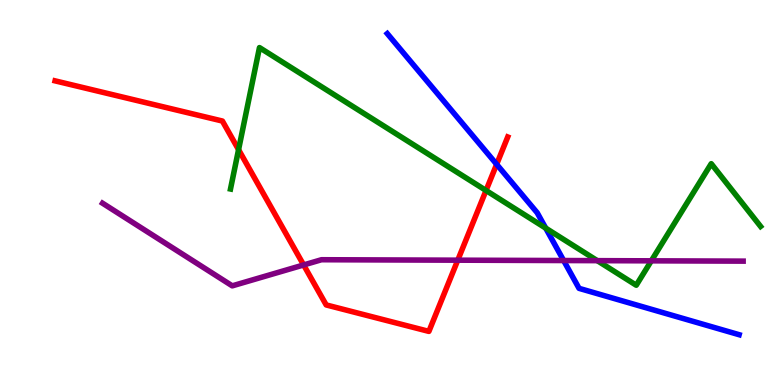[{'lines': ['blue', 'red'], 'intersections': [{'x': 6.41, 'y': 5.73}]}, {'lines': ['green', 'red'], 'intersections': [{'x': 3.08, 'y': 6.11}, {'x': 6.27, 'y': 5.05}]}, {'lines': ['purple', 'red'], 'intersections': [{'x': 3.92, 'y': 3.12}, {'x': 5.91, 'y': 3.24}]}, {'lines': ['blue', 'green'], 'intersections': [{'x': 7.04, 'y': 4.07}]}, {'lines': ['blue', 'purple'], 'intersections': [{'x': 7.27, 'y': 3.23}]}, {'lines': ['green', 'purple'], 'intersections': [{'x': 7.71, 'y': 3.23}, {'x': 8.4, 'y': 3.23}]}]